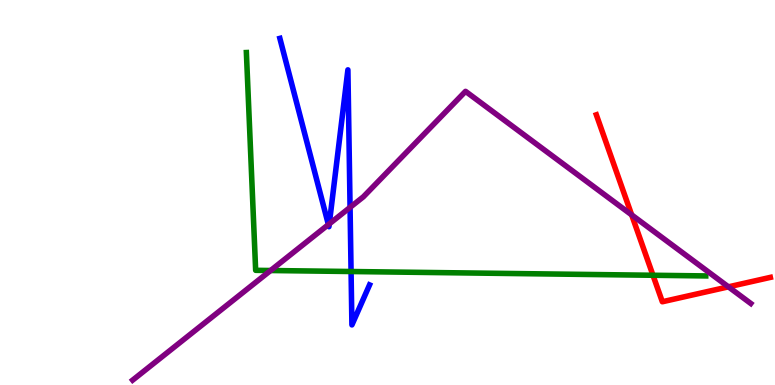[{'lines': ['blue', 'red'], 'intersections': []}, {'lines': ['green', 'red'], 'intersections': [{'x': 8.43, 'y': 2.85}]}, {'lines': ['purple', 'red'], 'intersections': [{'x': 8.15, 'y': 4.42}, {'x': 9.4, 'y': 2.55}]}, {'lines': ['blue', 'green'], 'intersections': [{'x': 4.53, 'y': 2.95}]}, {'lines': ['blue', 'purple'], 'intersections': [{'x': 4.24, 'y': 4.17}, {'x': 4.25, 'y': 4.18}, {'x': 4.52, 'y': 4.61}]}, {'lines': ['green', 'purple'], 'intersections': [{'x': 3.49, 'y': 2.97}]}]